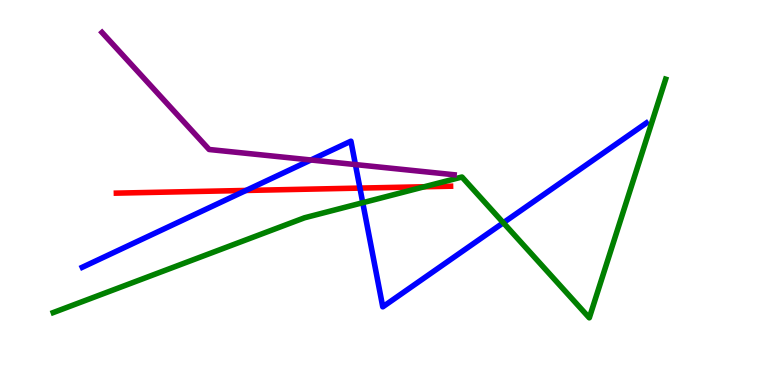[{'lines': ['blue', 'red'], 'intersections': [{'x': 3.17, 'y': 5.05}, {'x': 4.64, 'y': 5.11}]}, {'lines': ['green', 'red'], 'intersections': [{'x': 5.47, 'y': 5.15}]}, {'lines': ['purple', 'red'], 'intersections': []}, {'lines': ['blue', 'green'], 'intersections': [{'x': 4.68, 'y': 4.74}, {'x': 6.49, 'y': 4.21}]}, {'lines': ['blue', 'purple'], 'intersections': [{'x': 4.01, 'y': 5.84}, {'x': 4.59, 'y': 5.73}]}, {'lines': ['green', 'purple'], 'intersections': []}]